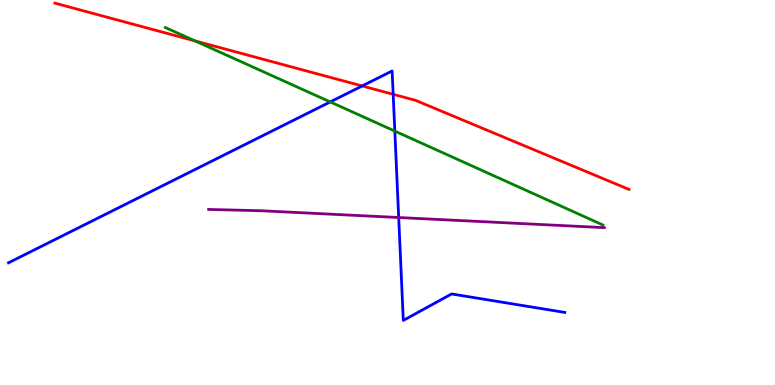[{'lines': ['blue', 'red'], 'intersections': [{'x': 4.67, 'y': 7.77}, {'x': 5.07, 'y': 7.55}]}, {'lines': ['green', 'red'], 'intersections': [{'x': 2.52, 'y': 8.94}]}, {'lines': ['purple', 'red'], 'intersections': []}, {'lines': ['blue', 'green'], 'intersections': [{'x': 4.26, 'y': 7.35}, {'x': 5.09, 'y': 6.6}]}, {'lines': ['blue', 'purple'], 'intersections': [{'x': 5.14, 'y': 4.35}]}, {'lines': ['green', 'purple'], 'intersections': []}]